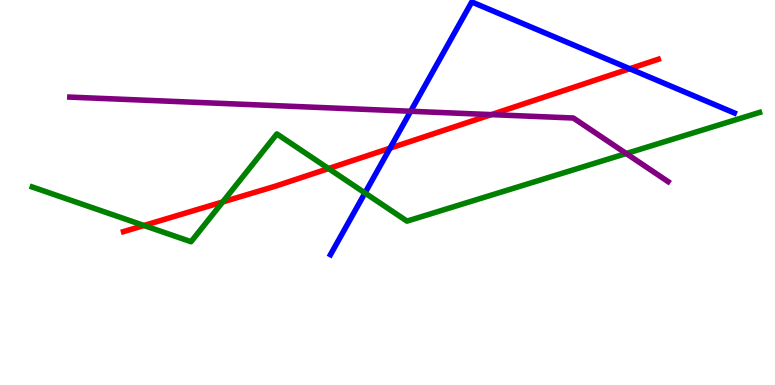[{'lines': ['blue', 'red'], 'intersections': [{'x': 5.03, 'y': 6.15}, {'x': 8.13, 'y': 8.21}]}, {'lines': ['green', 'red'], 'intersections': [{'x': 1.86, 'y': 4.14}, {'x': 2.87, 'y': 4.75}, {'x': 4.24, 'y': 5.62}]}, {'lines': ['purple', 'red'], 'intersections': [{'x': 6.34, 'y': 7.02}]}, {'lines': ['blue', 'green'], 'intersections': [{'x': 4.71, 'y': 4.99}]}, {'lines': ['blue', 'purple'], 'intersections': [{'x': 5.3, 'y': 7.11}]}, {'lines': ['green', 'purple'], 'intersections': [{'x': 8.08, 'y': 6.01}]}]